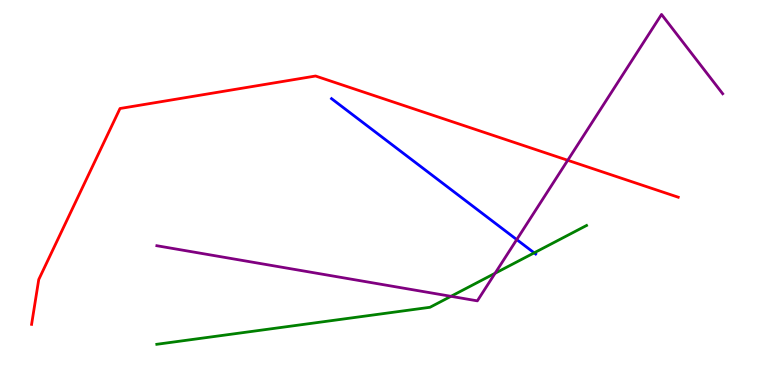[{'lines': ['blue', 'red'], 'intersections': []}, {'lines': ['green', 'red'], 'intersections': []}, {'lines': ['purple', 'red'], 'intersections': [{'x': 7.33, 'y': 5.84}]}, {'lines': ['blue', 'green'], 'intersections': [{'x': 6.89, 'y': 3.43}]}, {'lines': ['blue', 'purple'], 'intersections': [{'x': 6.67, 'y': 3.78}]}, {'lines': ['green', 'purple'], 'intersections': [{'x': 5.82, 'y': 2.3}, {'x': 6.39, 'y': 2.9}]}]